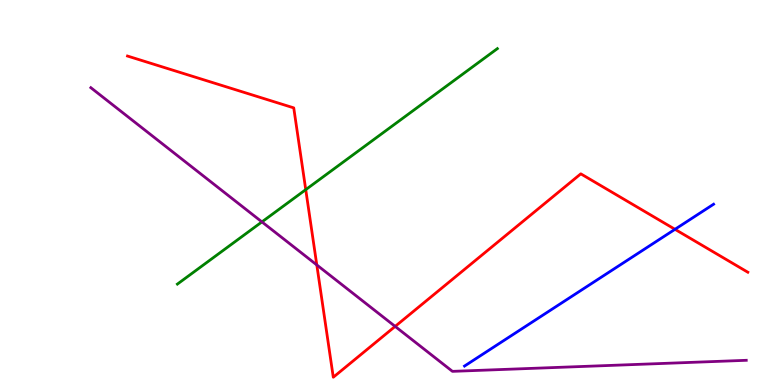[{'lines': ['blue', 'red'], 'intersections': [{'x': 8.71, 'y': 4.04}]}, {'lines': ['green', 'red'], 'intersections': [{'x': 3.95, 'y': 5.07}]}, {'lines': ['purple', 'red'], 'intersections': [{'x': 4.09, 'y': 3.12}, {'x': 5.1, 'y': 1.52}]}, {'lines': ['blue', 'green'], 'intersections': []}, {'lines': ['blue', 'purple'], 'intersections': []}, {'lines': ['green', 'purple'], 'intersections': [{'x': 3.38, 'y': 4.24}]}]